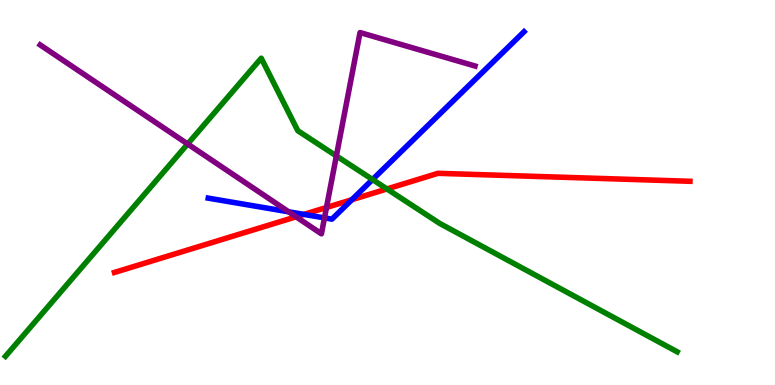[{'lines': ['blue', 'red'], 'intersections': [{'x': 3.92, 'y': 4.43}, {'x': 4.54, 'y': 4.81}]}, {'lines': ['green', 'red'], 'intersections': [{'x': 4.99, 'y': 5.09}]}, {'lines': ['purple', 'red'], 'intersections': [{'x': 3.82, 'y': 4.37}, {'x': 4.21, 'y': 4.61}]}, {'lines': ['blue', 'green'], 'intersections': [{'x': 4.81, 'y': 5.34}]}, {'lines': ['blue', 'purple'], 'intersections': [{'x': 3.72, 'y': 4.5}, {'x': 4.19, 'y': 4.34}]}, {'lines': ['green', 'purple'], 'intersections': [{'x': 2.42, 'y': 6.26}, {'x': 4.34, 'y': 5.95}]}]